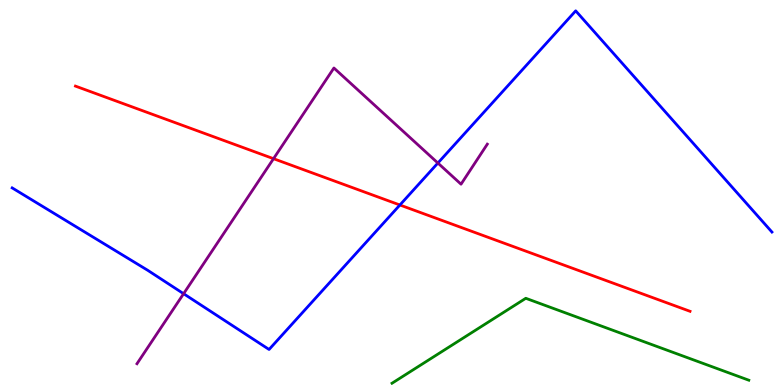[{'lines': ['blue', 'red'], 'intersections': [{'x': 5.16, 'y': 4.68}]}, {'lines': ['green', 'red'], 'intersections': []}, {'lines': ['purple', 'red'], 'intersections': [{'x': 3.53, 'y': 5.88}]}, {'lines': ['blue', 'green'], 'intersections': []}, {'lines': ['blue', 'purple'], 'intersections': [{'x': 2.37, 'y': 2.37}, {'x': 5.65, 'y': 5.77}]}, {'lines': ['green', 'purple'], 'intersections': []}]